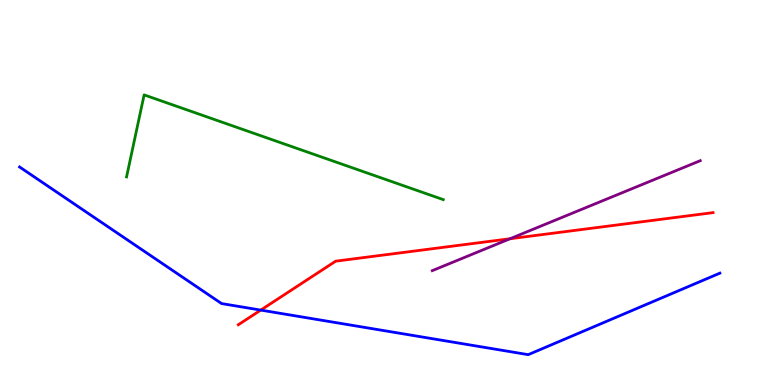[{'lines': ['blue', 'red'], 'intersections': [{'x': 3.36, 'y': 1.95}]}, {'lines': ['green', 'red'], 'intersections': []}, {'lines': ['purple', 'red'], 'intersections': [{'x': 6.58, 'y': 3.8}]}, {'lines': ['blue', 'green'], 'intersections': []}, {'lines': ['blue', 'purple'], 'intersections': []}, {'lines': ['green', 'purple'], 'intersections': []}]